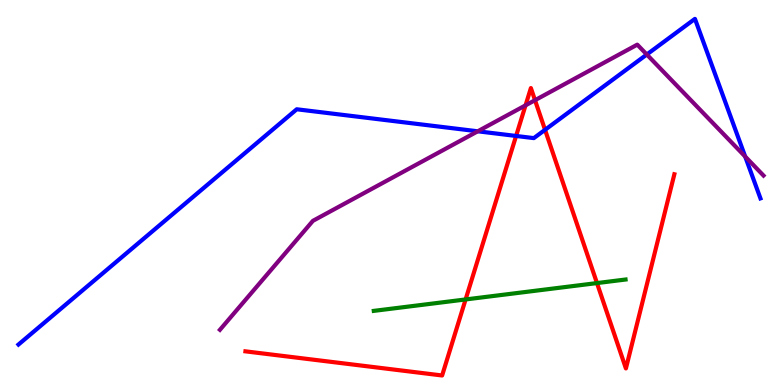[{'lines': ['blue', 'red'], 'intersections': [{'x': 6.66, 'y': 6.47}, {'x': 7.03, 'y': 6.63}]}, {'lines': ['green', 'red'], 'intersections': [{'x': 6.01, 'y': 2.22}, {'x': 7.7, 'y': 2.65}]}, {'lines': ['purple', 'red'], 'intersections': [{'x': 6.78, 'y': 7.26}, {'x': 6.9, 'y': 7.4}]}, {'lines': ['blue', 'green'], 'intersections': []}, {'lines': ['blue', 'purple'], 'intersections': [{'x': 6.16, 'y': 6.59}, {'x': 8.35, 'y': 8.58}, {'x': 9.62, 'y': 5.93}]}, {'lines': ['green', 'purple'], 'intersections': []}]